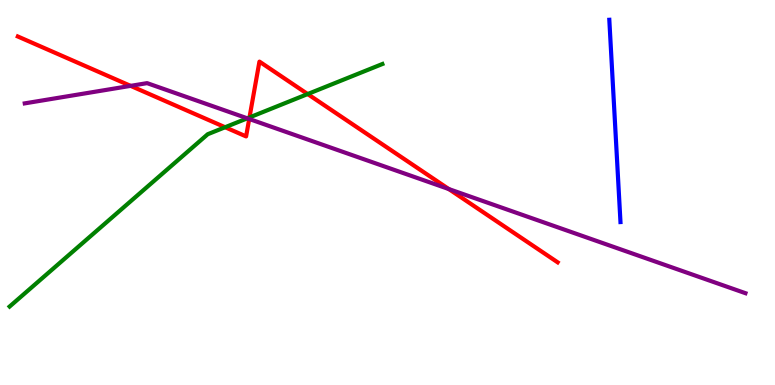[{'lines': ['blue', 'red'], 'intersections': []}, {'lines': ['green', 'red'], 'intersections': [{'x': 2.9, 'y': 6.7}, {'x': 3.22, 'y': 6.95}, {'x': 3.97, 'y': 7.56}]}, {'lines': ['purple', 'red'], 'intersections': [{'x': 1.69, 'y': 7.77}, {'x': 3.22, 'y': 6.91}, {'x': 5.79, 'y': 5.09}]}, {'lines': ['blue', 'green'], 'intersections': []}, {'lines': ['blue', 'purple'], 'intersections': []}, {'lines': ['green', 'purple'], 'intersections': [{'x': 3.19, 'y': 6.93}]}]